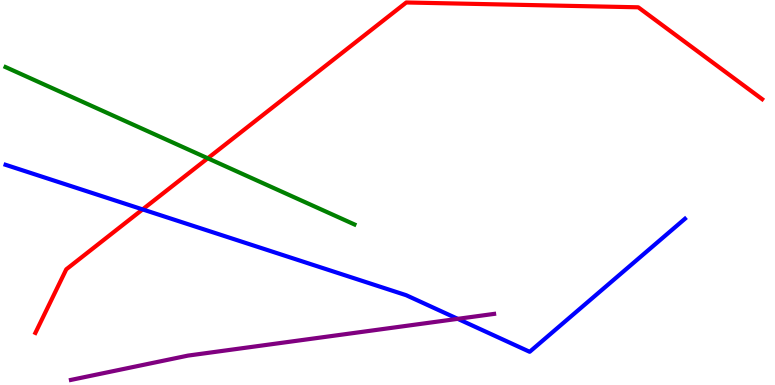[{'lines': ['blue', 'red'], 'intersections': [{'x': 1.84, 'y': 4.56}]}, {'lines': ['green', 'red'], 'intersections': [{'x': 2.68, 'y': 5.89}]}, {'lines': ['purple', 'red'], 'intersections': []}, {'lines': ['blue', 'green'], 'intersections': []}, {'lines': ['blue', 'purple'], 'intersections': [{'x': 5.91, 'y': 1.72}]}, {'lines': ['green', 'purple'], 'intersections': []}]